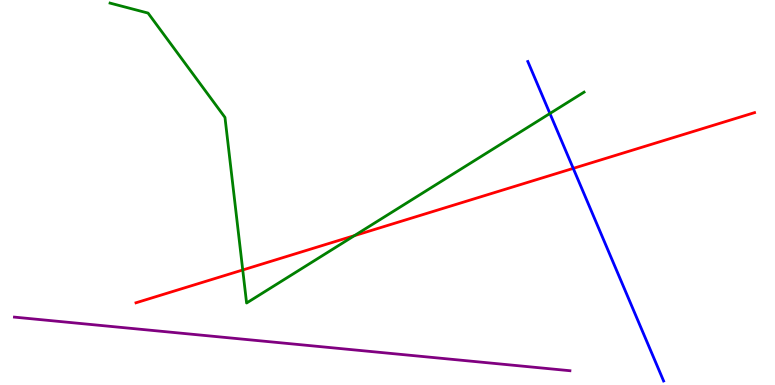[{'lines': ['blue', 'red'], 'intersections': [{'x': 7.4, 'y': 5.63}]}, {'lines': ['green', 'red'], 'intersections': [{'x': 3.13, 'y': 2.99}, {'x': 4.57, 'y': 3.88}]}, {'lines': ['purple', 'red'], 'intersections': []}, {'lines': ['blue', 'green'], 'intersections': [{'x': 7.1, 'y': 7.05}]}, {'lines': ['blue', 'purple'], 'intersections': []}, {'lines': ['green', 'purple'], 'intersections': []}]